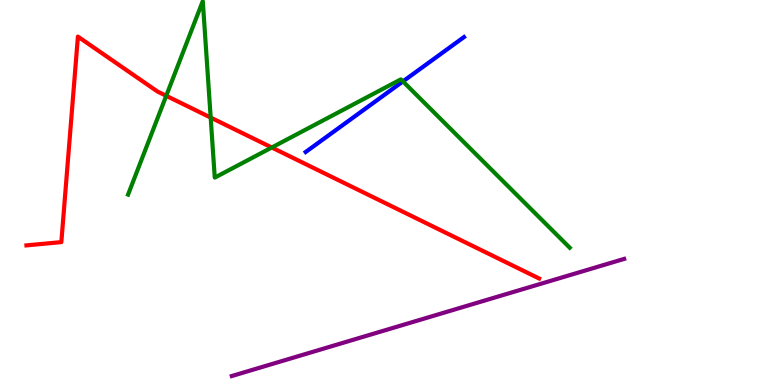[{'lines': ['blue', 'red'], 'intersections': []}, {'lines': ['green', 'red'], 'intersections': [{'x': 2.14, 'y': 7.51}, {'x': 2.72, 'y': 6.95}, {'x': 3.51, 'y': 6.17}]}, {'lines': ['purple', 'red'], 'intersections': []}, {'lines': ['blue', 'green'], 'intersections': [{'x': 5.2, 'y': 7.89}]}, {'lines': ['blue', 'purple'], 'intersections': []}, {'lines': ['green', 'purple'], 'intersections': []}]